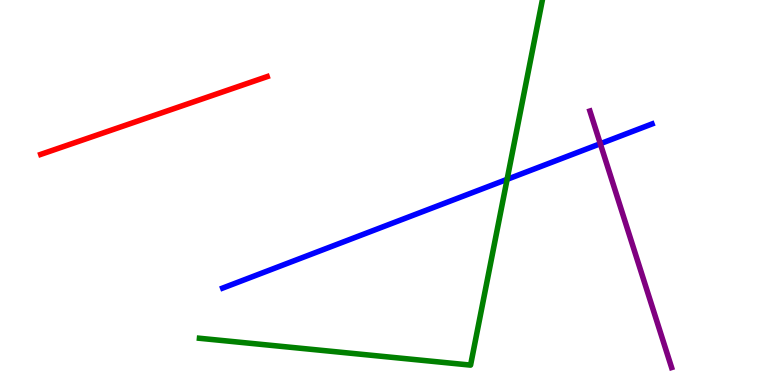[{'lines': ['blue', 'red'], 'intersections': []}, {'lines': ['green', 'red'], 'intersections': []}, {'lines': ['purple', 'red'], 'intersections': []}, {'lines': ['blue', 'green'], 'intersections': [{'x': 6.54, 'y': 5.34}]}, {'lines': ['blue', 'purple'], 'intersections': [{'x': 7.75, 'y': 6.27}]}, {'lines': ['green', 'purple'], 'intersections': []}]